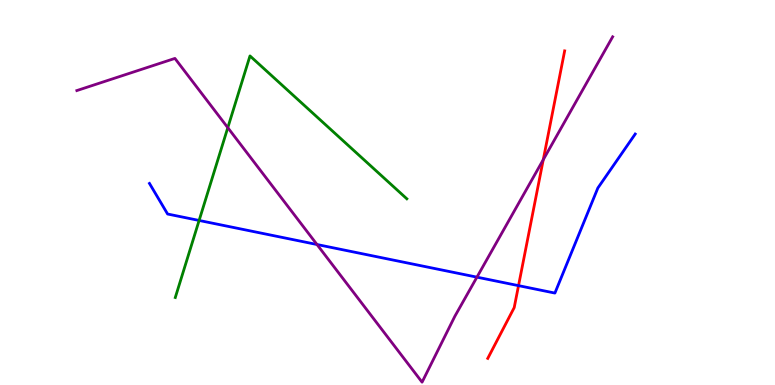[{'lines': ['blue', 'red'], 'intersections': [{'x': 6.69, 'y': 2.58}]}, {'lines': ['green', 'red'], 'intersections': []}, {'lines': ['purple', 'red'], 'intersections': [{'x': 7.01, 'y': 5.85}]}, {'lines': ['blue', 'green'], 'intersections': [{'x': 2.57, 'y': 4.27}]}, {'lines': ['blue', 'purple'], 'intersections': [{'x': 4.09, 'y': 3.65}, {'x': 6.15, 'y': 2.8}]}, {'lines': ['green', 'purple'], 'intersections': [{'x': 2.94, 'y': 6.68}]}]